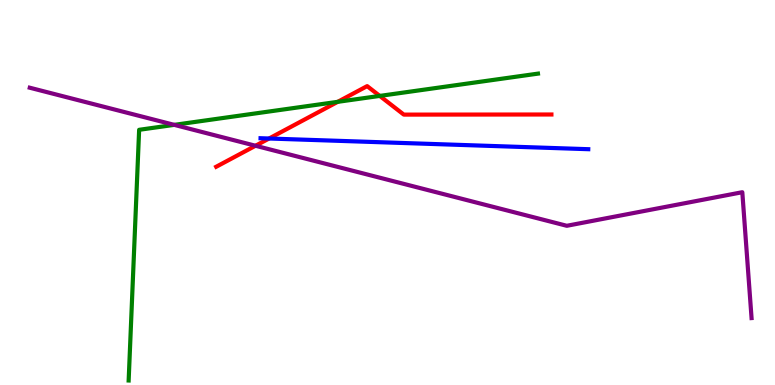[{'lines': ['blue', 'red'], 'intersections': [{'x': 3.47, 'y': 6.4}]}, {'lines': ['green', 'red'], 'intersections': [{'x': 4.36, 'y': 7.35}, {'x': 4.9, 'y': 7.51}]}, {'lines': ['purple', 'red'], 'intersections': [{'x': 3.3, 'y': 6.21}]}, {'lines': ['blue', 'green'], 'intersections': []}, {'lines': ['blue', 'purple'], 'intersections': []}, {'lines': ['green', 'purple'], 'intersections': [{'x': 2.25, 'y': 6.76}]}]